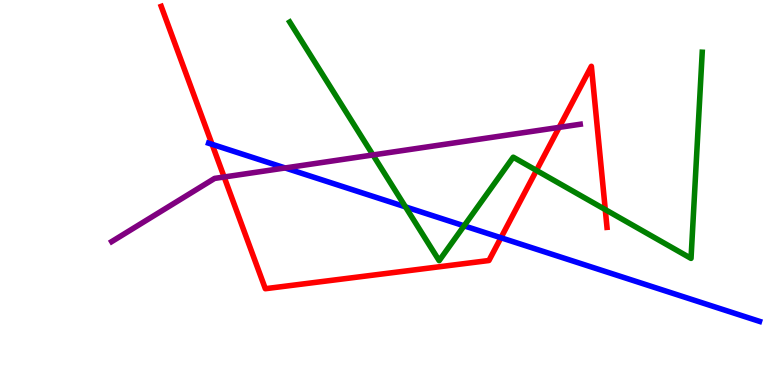[{'lines': ['blue', 'red'], 'intersections': [{'x': 2.74, 'y': 6.25}, {'x': 6.46, 'y': 3.82}]}, {'lines': ['green', 'red'], 'intersections': [{'x': 6.92, 'y': 5.57}, {'x': 7.81, 'y': 4.56}]}, {'lines': ['purple', 'red'], 'intersections': [{'x': 2.89, 'y': 5.4}, {'x': 7.21, 'y': 6.69}]}, {'lines': ['blue', 'green'], 'intersections': [{'x': 5.23, 'y': 4.63}, {'x': 5.99, 'y': 4.13}]}, {'lines': ['blue', 'purple'], 'intersections': [{'x': 3.68, 'y': 5.64}]}, {'lines': ['green', 'purple'], 'intersections': [{'x': 4.81, 'y': 5.98}]}]